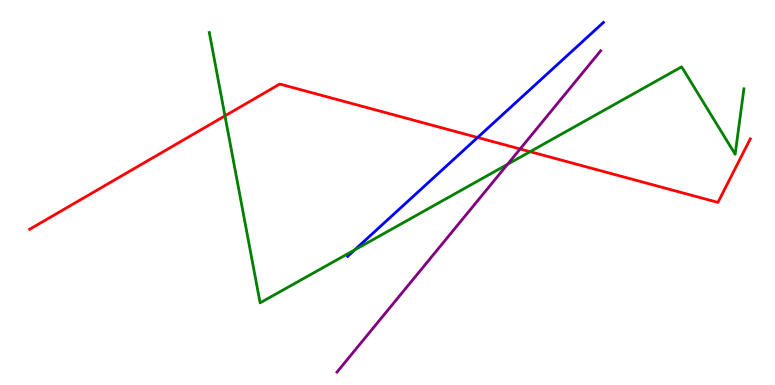[{'lines': ['blue', 'red'], 'intersections': [{'x': 6.16, 'y': 6.43}]}, {'lines': ['green', 'red'], 'intersections': [{'x': 2.9, 'y': 6.99}, {'x': 6.84, 'y': 6.06}]}, {'lines': ['purple', 'red'], 'intersections': [{'x': 6.71, 'y': 6.13}]}, {'lines': ['blue', 'green'], 'intersections': [{'x': 4.58, 'y': 3.51}]}, {'lines': ['blue', 'purple'], 'intersections': []}, {'lines': ['green', 'purple'], 'intersections': [{'x': 6.55, 'y': 5.73}]}]